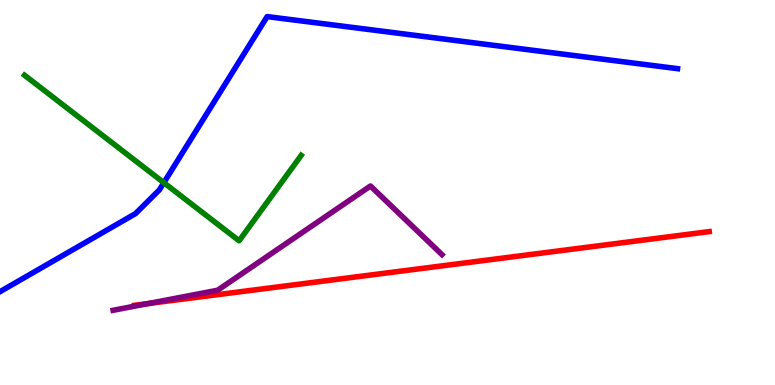[{'lines': ['blue', 'red'], 'intersections': []}, {'lines': ['green', 'red'], 'intersections': []}, {'lines': ['purple', 'red'], 'intersections': [{'x': 1.91, 'y': 2.12}]}, {'lines': ['blue', 'green'], 'intersections': [{'x': 2.11, 'y': 5.25}]}, {'lines': ['blue', 'purple'], 'intersections': []}, {'lines': ['green', 'purple'], 'intersections': []}]